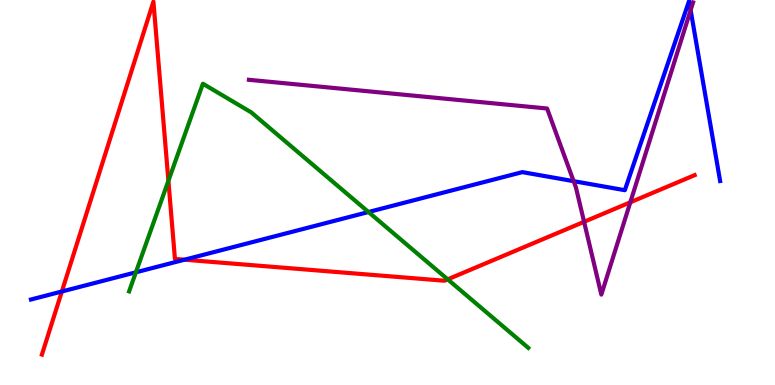[{'lines': ['blue', 'red'], 'intersections': [{'x': 0.798, 'y': 2.43}, {'x': 2.38, 'y': 3.25}]}, {'lines': ['green', 'red'], 'intersections': [{'x': 2.17, 'y': 5.3}, {'x': 5.78, 'y': 2.74}]}, {'lines': ['purple', 'red'], 'intersections': [{'x': 7.54, 'y': 4.24}, {'x': 8.13, 'y': 4.75}]}, {'lines': ['blue', 'green'], 'intersections': [{'x': 1.75, 'y': 2.93}, {'x': 4.75, 'y': 4.49}]}, {'lines': ['blue', 'purple'], 'intersections': [{'x': 7.4, 'y': 5.29}, {'x': 8.91, 'y': 9.74}]}, {'lines': ['green', 'purple'], 'intersections': []}]